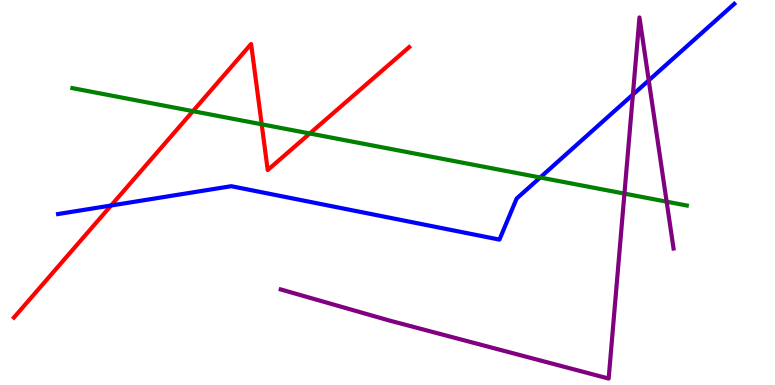[{'lines': ['blue', 'red'], 'intersections': [{'x': 1.43, 'y': 4.66}]}, {'lines': ['green', 'red'], 'intersections': [{'x': 2.49, 'y': 7.11}, {'x': 3.38, 'y': 6.77}, {'x': 4.0, 'y': 6.53}]}, {'lines': ['purple', 'red'], 'intersections': []}, {'lines': ['blue', 'green'], 'intersections': [{'x': 6.97, 'y': 5.39}]}, {'lines': ['blue', 'purple'], 'intersections': [{'x': 8.17, 'y': 7.54}, {'x': 8.37, 'y': 7.91}]}, {'lines': ['green', 'purple'], 'intersections': [{'x': 8.06, 'y': 4.97}, {'x': 8.6, 'y': 4.76}]}]